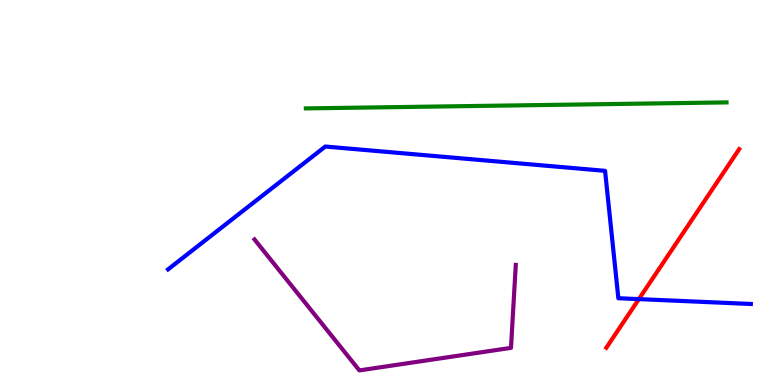[{'lines': ['blue', 'red'], 'intersections': [{'x': 8.24, 'y': 2.23}]}, {'lines': ['green', 'red'], 'intersections': []}, {'lines': ['purple', 'red'], 'intersections': []}, {'lines': ['blue', 'green'], 'intersections': []}, {'lines': ['blue', 'purple'], 'intersections': []}, {'lines': ['green', 'purple'], 'intersections': []}]